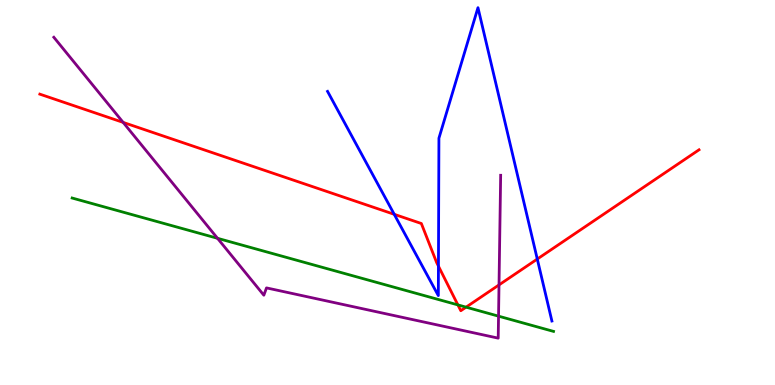[{'lines': ['blue', 'red'], 'intersections': [{'x': 5.09, 'y': 4.43}, {'x': 5.66, 'y': 3.09}, {'x': 6.93, 'y': 3.27}]}, {'lines': ['green', 'red'], 'intersections': [{'x': 5.91, 'y': 2.08}, {'x': 6.01, 'y': 2.02}]}, {'lines': ['purple', 'red'], 'intersections': [{'x': 1.59, 'y': 6.82}, {'x': 6.44, 'y': 2.6}]}, {'lines': ['blue', 'green'], 'intersections': []}, {'lines': ['blue', 'purple'], 'intersections': []}, {'lines': ['green', 'purple'], 'intersections': [{'x': 2.81, 'y': 3.81}, {'x': 6.43, 'y': 1.79}]}]